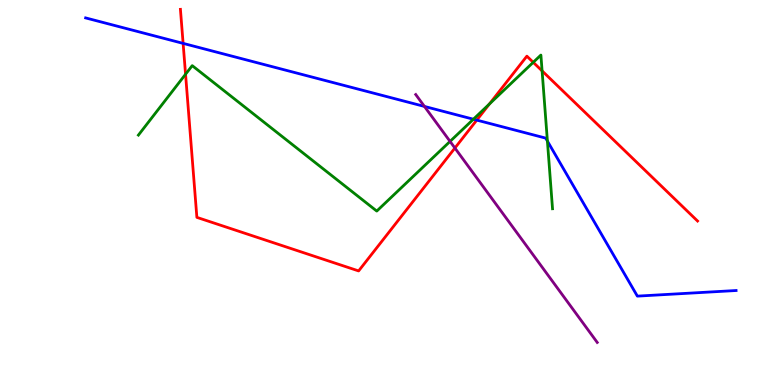[{'lines': ['blue', 'red'], 'intersections': [{'x': 2.36, 'y': 8.87}, {'x': 6.15, 'y': 6.88}]}, {'lines': ['green', 'red'], 'intersections': [{'x': 2.39, 'y': 8.07}, {'x': 6.31, 'y': 7.3}, {'x': 6.88, 'y': 8.38}, {'x': 6.99, 'y': 8.16}]}, {'lines': ['purple', 'red'], 'intersections': [{'x': 5.87, 'y': 6.16}]}, {'lines': ['blue', 'green'], 'intersections': [{'x': 6.11, 'y': 6.9}, {'x': 7.06, 'y': 6.34}]}, {'lines': ['blue', 'purple'], 'intersections': [{'x': 5.48, 'y': 7.24}]}, {'lines': ['green', 'purple'], 'intersections': [{'x': 5.81, 'y': 6.33}]}]